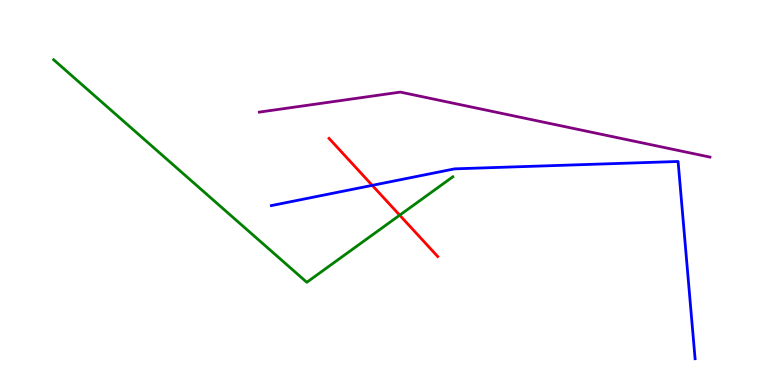[{'lines': ['blue', 'red'], 'intersections': [{'x': 4.8, 'y': 5.19}]}, {'lines': ['green', 'red'], 'intersections': [{'x': 5.16, 'y': 4.41}]}, {'lines': ['purple', 'red'], 'intersections': []}, {'lines': ['blue', 'green'], 'intersections': []}, {'lines': ['blue', 'purple'], 'intersections': []}, {'lines': ['green', 'purple'], 'intersections': []}]